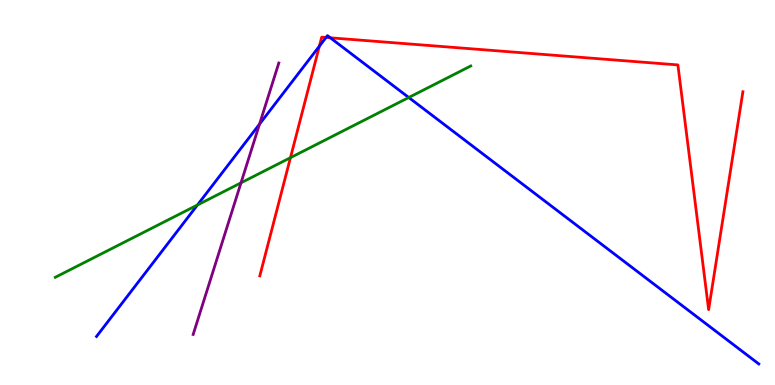[{'lines': ['blue', 'red'], 'intersections': [{'x': 4.12, 'y': 8.8}, {'x': 4.21, 'y': 9.03}, {'x': 4.26, 'y': 9.02}]}, {'lines': ['green', 'red'], 'intersections': [{'x': 3.75, 'y': 5.9}]}, {'lines': ['purple', 'red'], 'intersections': []}, {'lines': ['blue', 'green'], 'intersections': [{'x': 2.55, 'y': 4.68}, {'x': 5.27, 'y': 7.47}]}, {'lines': ['blue', 'purple'], 'intersections': [{'x': 3.35, 'y': 6.78}]}, {'lines': ['green', 'purple'], 'intersections': [{'x': 3.11, 'y': 5.25}]}]